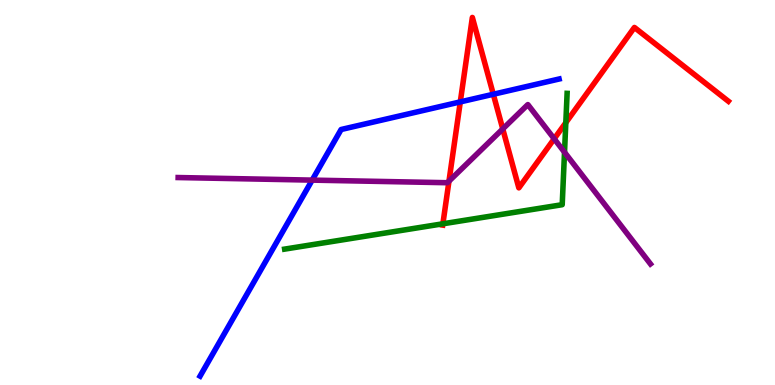[{'lines': ['blue', 'red'], 'intersections': [{'x': 5.94, 'y': 7.35}, {'x': 6.37, 'y': 7.55}]}, {'lines': ['green', 'red'], 'intersections': [{'x': 5.71, 'y': 4.19}, {'x': 7.3, 'y': 6.81}]}, {'lines': ['purple', 'red'], 'intersections': [{'x': 5.79, 'y': 5.29}, {'x': 6.49, 'y': 6.65}, {'x': 7.15, 'y': 6.39}]}, {'lines': ['blue', 'green'], 'intersections': []}, {'lines': ['blue', 'purple'], 'intersections': [{'x': 4.03, 'y': 5.32}]}, {'lines': ['green', 'purple'], 'intersections': [{'x': 7.28, 'y': 6.05}]}]